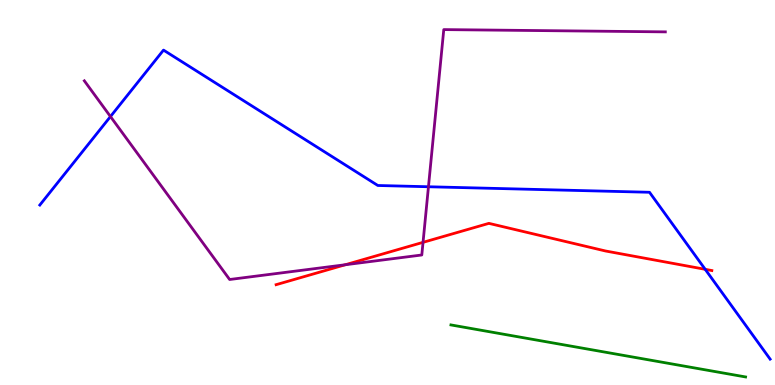[{'lines': ['blue', 'red'], 'intersections': [{'x': 9.1, 'y': 3.0}]}, {'lines': ['green', 'red'], 'intersections': []}, {'lines': ['purple', 'red'], 'intersections': [{'x': 4.46, 'y': 3.12}, {'x': 5.46, 'y': 3.71}]}, {'lines': ['blue', 'green'], 'intersections': []}, {'lines': ['blue', 'purple'], 'intersections': [{'x': 1.43, 'y': 6.97}, {'x': 5.53, 'y': 5.15}]}, {'lines': ['green', 'purple'], 'intersections': []}]